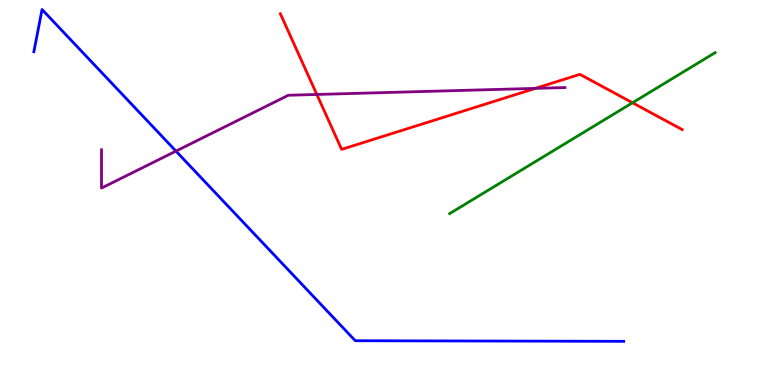[{'lines': ['blue', 'red'], 'intersections': []}, {'lines': ['green', 'red'], 'intersections': [{'x': 8.16, 'y': 7.33}]}, {'lines': ['purple', 'red'], 'intersections': [{'x': 4.09, 'y': 7.55}, {'x': 6.91, 'y': 7.7}]}, {'lines': ['blue', 'green'], 'intersections': []}, {'lines': ['blue', 'purple'], 'intersections': [{'x': 2.27, 'y': 6.08}]}, {'lines': ['green', 'purple'], 'intersections': []}]